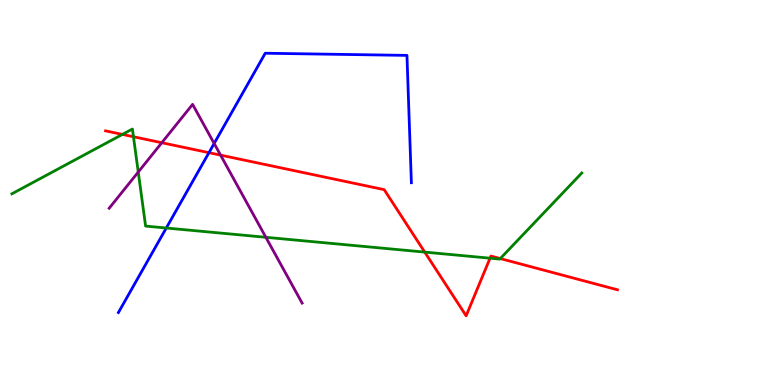[{'lines': ['blue', 'red'], 'intersections': [{'x': 2.7, 'y': 6.03}]}, {'lines': ['green', 'red'], 'intersections': [{'x': 1.58, 'y': 6.51}, {'x': 1.72, 'y': 6.45}, {'x': 5.48, 'y': 3.45}, {'x': 6.32, 'y': 3.29}, {'x': 6.46, 'y': 3.28}]}, {'lines': ['purple', 'red'], 'intersections': [{'x': 2.09, 'y': 6.29}, {'x': 2.85, 'y': 5.97}]}, {'lines': ['blue', 'green'], 'intersections': [{'x': 2.15, 'y': 4.08}]}, {'lines': ['blue', 'purple'], 'intersections': [{'x': 2.76, 'y': 6.27}]}, {'lines': ['green', 'purple'], 'intersections': [{'x': 1.78, 'y': 5.53}, {'x': 3.43, 'y': 3.84}]}]